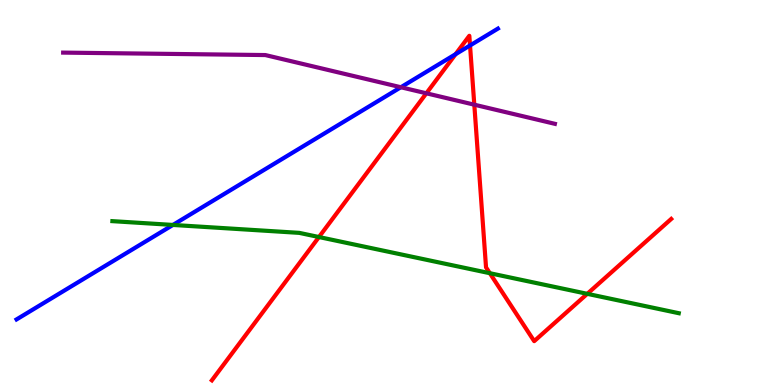[{'lines': ['blue', 'red'], 'intersections': [{'x': 5.88, 'y': 8.59}, {'x': 6.06, 'y': 8.82}]}, {'lines': ['green', 'red'], 'intersections': [{'x': 4.12, 'y': 3.84}, {'x': 6.32, 'y': 2.9}, {'x': 7.58, 'y': 2.37}]}, {'lines': ['purple', 'red'], 'intersections': [{'x': 5.5, 'y': 7.58}, {'x': 6.12, 'y': 7.28}]}, {'lines': ['blue', 'green'], 'intersections': [{'x': 2.23, 'y': 4.16}]}, {'lines': ['blue', 'purple'], 'intersections': [{'x': 5.17, 'y': 7.73}]}, {'lines': ['green', 'purple'], 'intersections': []}]